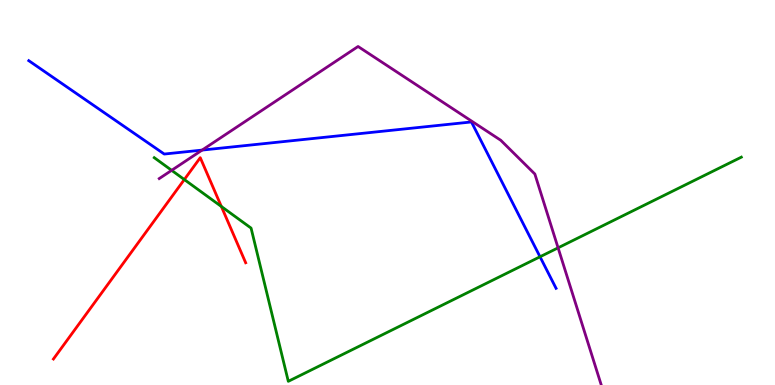[{'lines': ['blue', 'red'], 'intersections': []}, {'lines': ['green', 'red'], 'intersections': [{'x': 2.38, 'y': 5.34}, {'x': 2.86, 'y': 4.64}]}, {'lines': ['purple', 'red'], 'intersections': []}, {'lines': ['blue', 'green'], 'intersections': [{'x': 6.97, 'y': 3.33}]}, {'lines': ['blue', 'purple'], 'intersections': [{'x': 2.61, 'y': 6.1}]}, {'lines': ['green', 'purple'], 'intersections': [{'x': 2.21, 'y': 5.58}, {'x': 7.2, 'y': 3.56}]}]